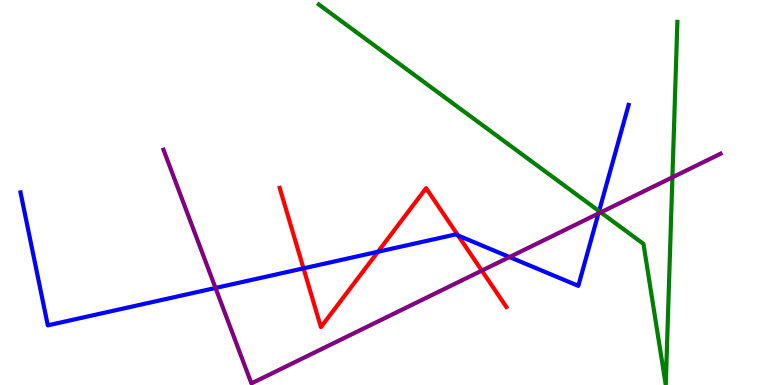[{'lines': ['blue', 'red'], 'intersections': [{'x': 3.92, 'y': 3.03}, {'x': 4.88, 'y': 3.46}, {'x': 5.91, 'y': 3.88}]}, {'lines': ['green', 'red'], 'intersections': []}, {'lines': ['purple', 'red'], 'intersections': [{'x': 6.22, 'y': 2.97}]}, {'lines': ['blue', 'green'], 'intersections': [{'x': 7.73, 'y': 4.52}]}, {'lines': ['blue', 'purple'], 'intersections': [{'x': 2.78, 'y': 2.52}, {'x': 6.57, 'y': 3.32}, {'x': 7.72, 'y': 4.45}]}, {'lines': ['green', 'purple'], 'intersections': [{'x': 7.75, 'y': 4.48}, {'x': 8.68, 'y': 5.39}]}]